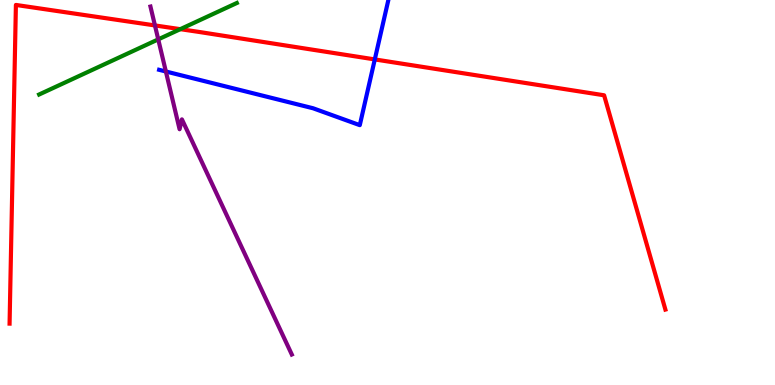[{'lines': ['blue', 'red'], 'intersections': [{'x': 4.84, 'y': 8.46}]}, {'lines': ['green', 'red'], 'intersections': [{'x': 2.33, 'y': 9.24}]}, {'lines': ['purple', 'red'], 'intersections': [{'x': 2.0, 'y': 9.34}]}, {'lines': ['blue', 'green'], 'intersections': []}, {'lines': ['blue', 'purple'], 'intersections': [{'x': 2.14, 'y': 8.14}]}, {'lines': ['green', 'purple'], 'intersections': [{'x': 2.04, 'y': 8.98}]}]